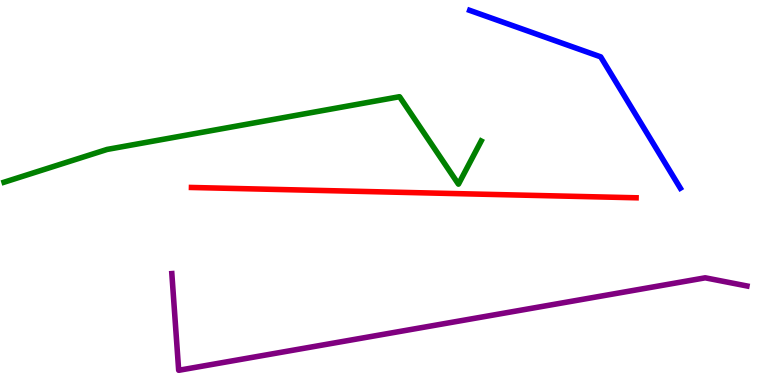[{'lines': ['blue', 'red'], 'intersections': []}, {'lines': ['green', 'red'], 'intersections': []}, {'lines': ['purple', 'red'], 'intersections': []}, {'lines': ['blue', 'green'], 'intersections': []}, {'lines': ['blue', 'purple'], 'intersections': []}, {'lines': ['green', 'purple'], 'intersections': []}]